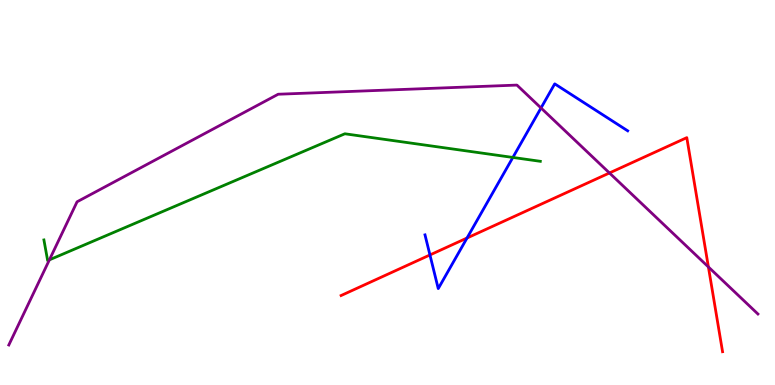[{'lines': ['blue', 'red'], 'intersections': [{'x': 5.55, 'y': 3.38}, {'x': 6.03, 'y': 3.82}]}, {'lines': ['green', 'red'], 'intersections': []}, {'lines': ['purple', 'red'], 'intersections': [{'x': 7.86, 'y': 5.51}, {'x': 9.14, 'y': 3.07}]}, {'lines': ['blue', 'green'], 'intersections': [{'x': 6.62, 'y': 5.91}]}, {'lines': ['blue', 'purple'], 'intersections': [{'x': 6.98, 'y': 7.2}]}, {'lines': ['green', 'purple'], 'intersections': [{'x': 0.637, 'y': 3.25}]}]